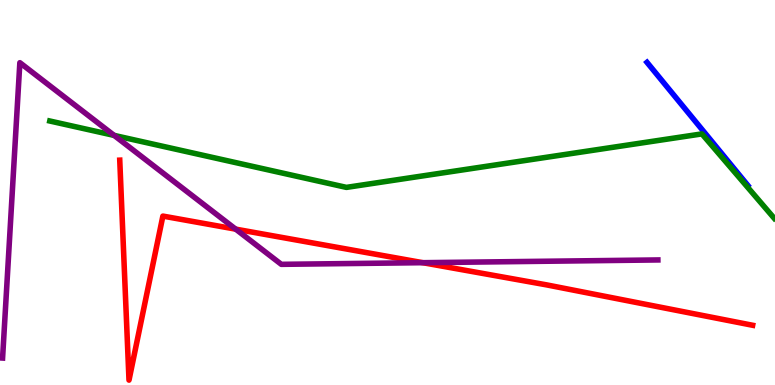[{'lines': ['blue', 'red'], 'intersections': []}, {'lines': ['green', 'red'], 'intersections': []}, {'lines': ['purple', 'red'], 'intersections': [{'x': 3.04, 'y': 4.05}, {'x': 5.46, 'y': 3.18}]}, {'lines': ['blue', 'green'], 'intersections': []}, {'lines': ['blue', 'purple'], 'intersections': []}, {'lines': ['green', 'purple'], 'intersections': [{'x': 1.47, 'y': 6.48}]}]